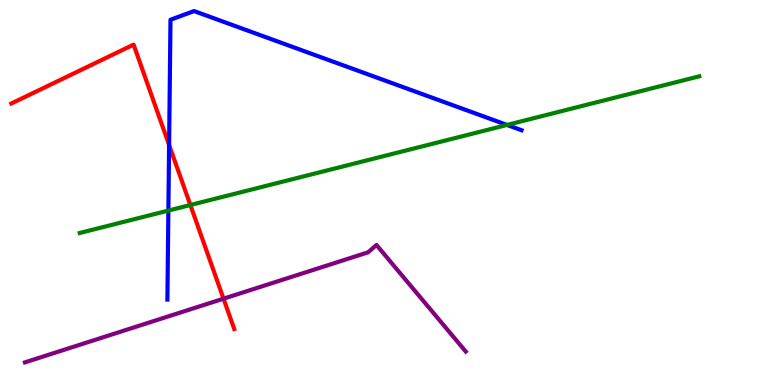[{'lines': ['blue', 'red'], 'intersections': [{'x': 2.18, 'y': 6.23}]}, {'lines': ['green', 'red'], 'intersections': [{'x': 2.46, 'y': 4.67}]}, {'lines': ['purple', 'red'], 'intersections': [{'x': 2.88, 'y': 2.24}]}, {'lines': ['blue', 'green'], 'intersections': [{'x': 2.17, 'y': 4.53}, {'x': 6.54, 'y': 6.75}]}, {'lines': ['blue', 'purple'], 'intersections': []}, {'lines': ['green', 'purple'], 'intersections': []}]